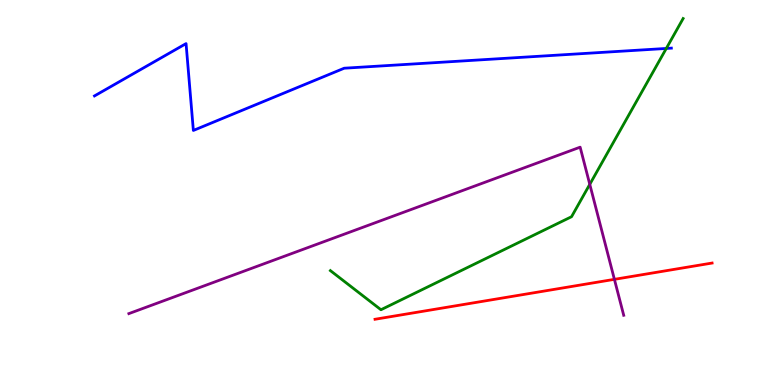[{'lines': ['blue', 'red'], 'intersections': []}, {'lines': ['green', 'red'], 'intersections': []}, {'lines': ['purple', 'red'], 'intersections': [{'x': 7.93, 'y': 2.74}]}, {'lines': ['blue', 'green'], 'intersections': [{'x': 8.6, 'y': 8.74}]}, {'lines': ['blue', 'purple'], 'intersections': []}, {'lines': ['green', 'purple'], 'intersections': [{'x': 7.61, 'y': 5.21}]}]